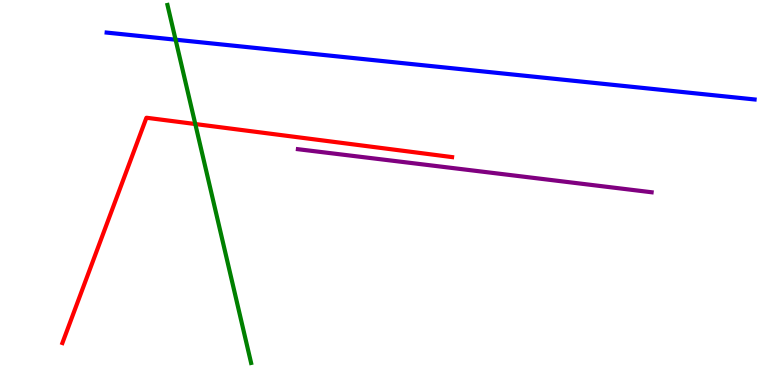[{'lines': ['blue', 'red'], 'intersections': []}, {'lines': ['green', 'red'], 'intersections': [{'x': 2.52, 'y': 6.78}]}, {'lines': ['purple', 'red'], 'intersections': []}, {'lines': ['blue', 'green'], 'intersections': [{'x': 2.27, 'y': 8.97}]}, {'lines': ['blue', 'purple'], 'intersections': []}, {'lines': ['green', 'purple'], 'intersections': []}]